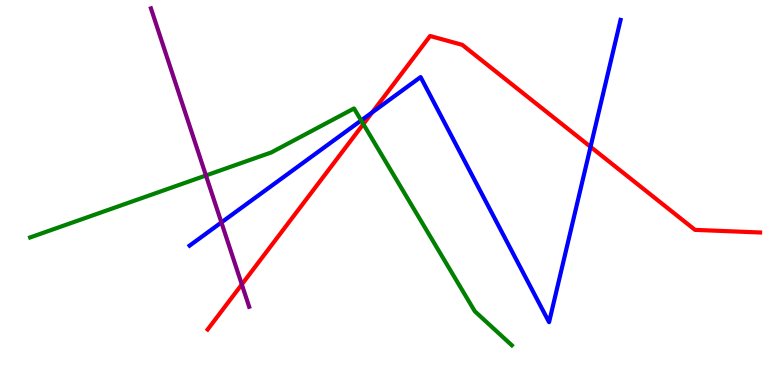[{'lines': ['blue', 'red'], 'intersections': [{'x': 4.8, 'y': 7.08}, {'x': 7.62, 'y': 6.19}]}, {'lines': ['green', 'red'], 'intersections': [{'x': 4.69, 'y': 6.78}]}, {'lines': ['purple', 'red'], 'intersections': [{'x': 3.12, 'y': 2.61}]}, {'lines': ['blue', 'green'], 'intersections': [{'x': 4.66, 'y': 6.87}]}, {'lines': ['blue', 'purple'], 'intersections': [{'x': 2.86, 'y': 4.22}]}, {'lines': ['green', 'purple'], 'intersections': [{'x': 2.66, 'y': 5.44}]}]